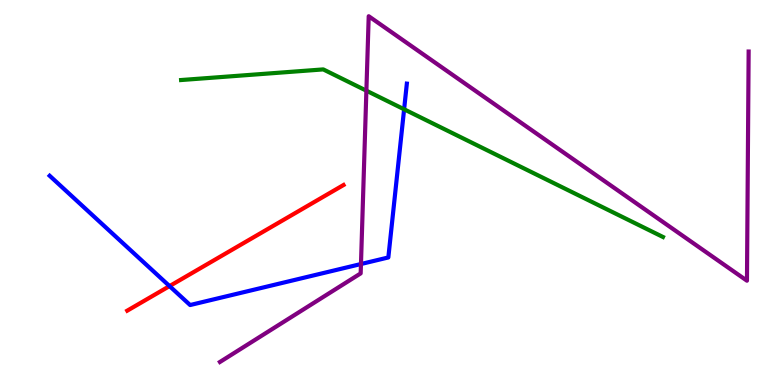[{'lines': ['blue', 'red'], 'intersections': [{'x': 2.19, 'y': 2.57}]}, {'lines': ['green', 'red'], 'intersections': []}, {'lines': ['purple', 'red'], 'intersections': []}, {'lines': ['blue', 'green'], 'intersections': [{'x': 5.21, 'y': 7.16}]}, {'lines': ['blue', 'purple'], 'intersections': [{'x': 4.66, 'y': 3.14}]}, {'lines': ['green', 'purple'], 'intersections': [{'x': 4.73, 'y': 7.64}]}]